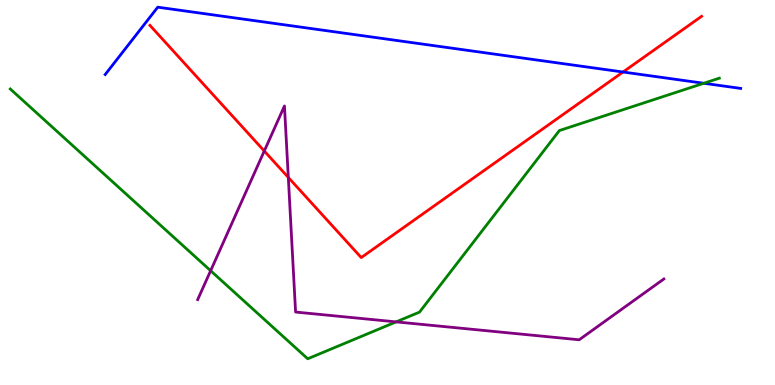[{'lines': ['blue', 'red'], 'intersections': [{'x': 8.04, 'y': 8.13}]}, {'lines': ['green', 'red'], 'intersections': []}, {'lines': ['purple', 'red'], 'intersections': [{'x': 3.41, 'y': 6.08}, {'x': 3.72, 'y': 5.39}]}, {'lines': ['blue', 'green'], 'intersections': [{'x': 9.08, 'y': 7.84}]}, {'lines': ['blue', 'purple'], 'intersections': []}, {'lines': ['green', 'purple'], 'intersections': [{'x': 2.72, 'y': 2.97}, {'x': 5.11, 'y': 1.64}]}]